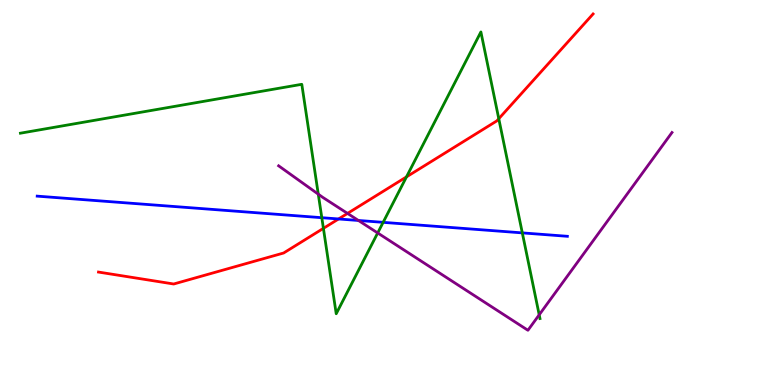[{'lines': ['blue', 'red'], 'intersections': [{'x': 4.37, 'y': 4.31}]}, {'lines': ['green', 'red'], 'intersections': [{'x': 4.17, 'y': 4.07}, {'x': 5.24, 'y': 5.41}, {'x': 6.44, 'y': 6.92}]}, {'lines': ['purple', 'red'], 'intersections': [{'x': 4.48, 'y': 4.46}]}, {'lines': ['blue', 'green'], 'intersections': [{'x': 4.15, 'y': 4.35}, {'x': 4.94, 'y': 4.22}, {'x': 6.74, 'y': 3.95}]}, {'lines': ['blue', 'purple'], 'intersections': [{'x': 4.62, 'y': 4.27}]}, {'lines': ['green', 'purple'], 'intersections': [{'x': 4.11, 'y': 4.96}, {'x': 4.87, 'y': 3.95}, {'x': 6.96, 'y': 1.82}]}]